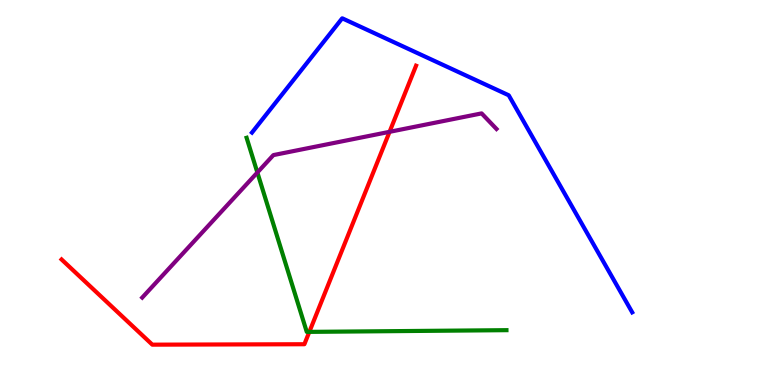[{'lines': ['blue', 'red'], 'intersections': []}, {'lines': ['green', 'red'], 'intersections': [{'x': 3.99, 'y': 1.38}]}, {'lines': ['purple', 'red'], 'intersections': [{'x': 5.03, 'y': 6.58}]}, {'lines': ['blue', 'green'], 'intersections': []}, {'lines': ['blue', 'purple'], 'intersections': []}, {'lines': ['green', 'purple'], 'intersections': [{'x': 3.32, 'y': 5.52}]}]